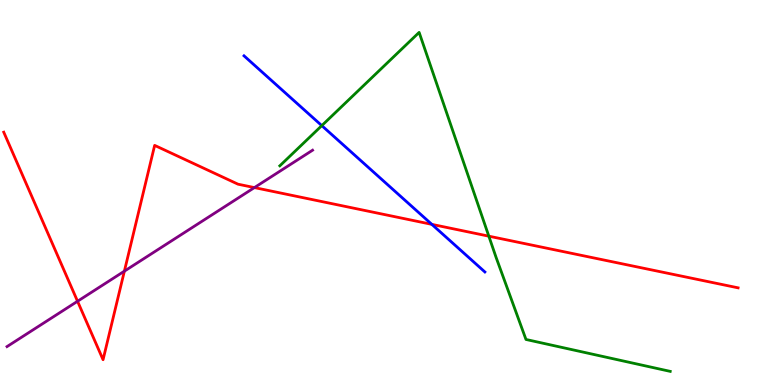[{'lines': ['blue', 'red'], 'intersections': [{'x': 5.57, 'y': 4.17}]}, {'lines': ['green', 'red'], 'intersections': [{'x': 6.31, 'y': 3.87}]}, {'lines': ['purple', 'red'], 'intersections': [{'x': 1.0, 'y': 2.18}, {'x': 1.6, 'y': 2.96}, {'x': 3.28, 'y': 5.13}]}, {'lines': ['blue', 'green'], 'intersections': [{'x': 4.15, 'y': 6.74}]}, {'lines': ['blue', 'purple'], 'intersections': []}, {'lines': ['green', 'purple'], 'intersections': []}]